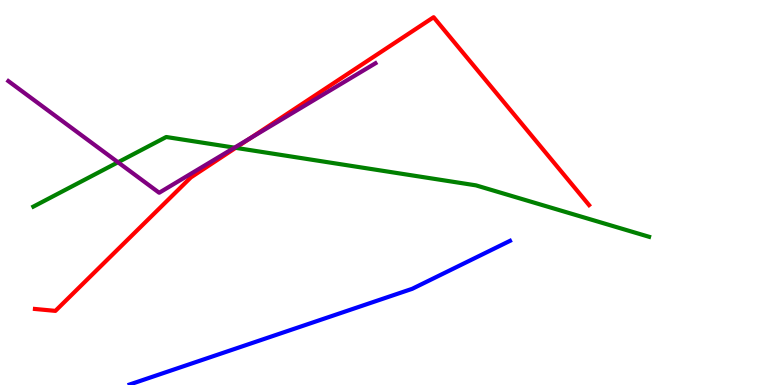[{'lines': ['blue', 'red'], 'intersections': []}, {'lines': ['green', 'red'], 'intersections': [{'x': 3.04, 'y': 6.16}]}, {'lines': ['purple', 'red'], 'intersections': [{'x': 3.23, 'y': 6.41}]}, {'lines': ['blue', 'green'], 'intersections': []}, {'lines': ['blue', 'purple'], 'intersections': []}, {'lines': ['green', 'purple'], 'intersections': [{'x': 1.52, 'y': 5.79}, {'x': 3.03, 'y': 6.16}]}]